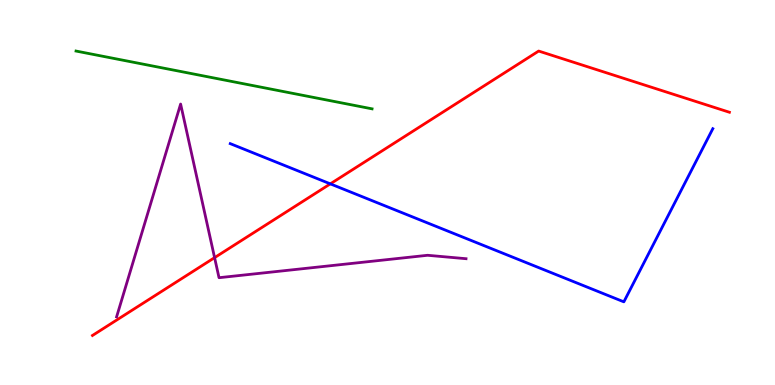[{'lines': ['blue', 'red'], 'intersections': [{'x': 4.26, 'y': 5.22}]}, {'lines': ['green', 'red'], 'intersections': []}, {'lines': ['purple', 'red'], 'intersections': [{'x': 2.77, 'y': 3.31}]}, {'lines': ['blue', 'green'], 'intersections': []}, {'lines': ['blue', 'purple'], 'intersections': []}, {'lines': ['green', 'purple'], 'intersections': []}]